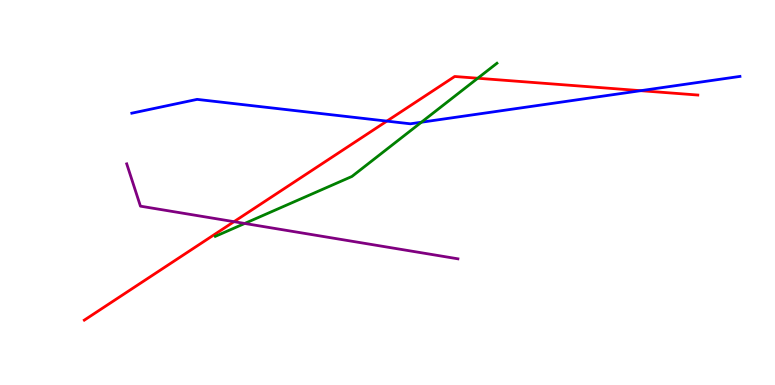[{'lines': ['blue', 'red'], 'intersections': [{'x': 4.99, 'y': 6.85}, {'x': 8.27, 'y': 7.64}]}, {'lines': ['green', 'red'], 'intersections': [{'x': 6.16, 'y': 7.97}]}, {'lines': ['purple', 'red'], 'intersections': [{'x': 3.02, 'y': 4.24}]}, {'lines': ['blue', 'green'], 'intersections': [{'x': 5.44, 'y': 6.83}]}, {'lines': ['blue', 'purple'], 'intersections': []}, {'lines': ['green', 'purple'], 'intersections': [{'x': 3.16, 'y': 4.2}]}]